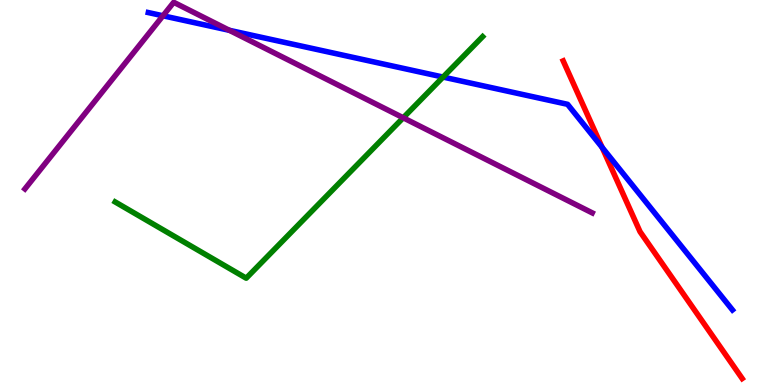[{'lines': ['blue', 'red'], 'intersections': [{'x': 7.77, 'y': 6.17}]}, {'lines': ['green', 'red'], 'intersections': []}, {'lines': ['purple', 'red'], 'intersections': []}, {'lines': ['blue', 'green'], 'intersections': [{'x': 5.72, 'y': 8.0}]}, {'lines': ['blue', 'purple'], 'intersections': [{'x': 2.1, 'y': 9.59}, {'x': 2.96, 'y': 9.21}]}, {'lines': ['green', 'purple'], 'intersections': [{'x': 5.2, 'y': 6.94}]}]